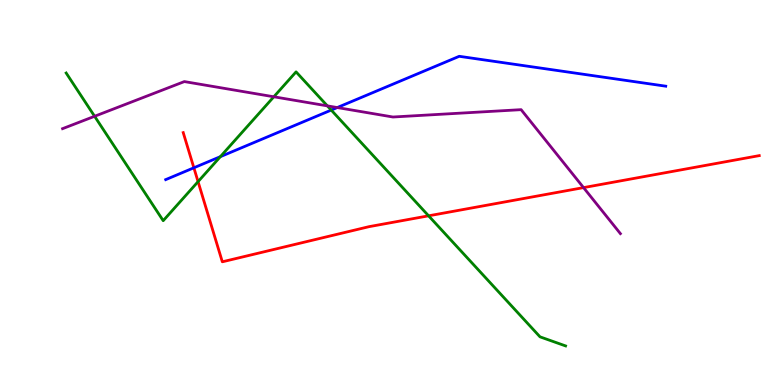[{'lines': ['blue', 'red'], 'intersections': [{'x': 2.5, 'y': 5.64}]}, {'lines': ['green', 'red'], 'intersections': [{'x': 2.56, 'y': 5.28}, {'x': 5.53, 'y': 4.39}]}, {'lines': ['purple', 'red'], 'intersections': [{'x': 7.53, 'y': 5.13}]}, {'lines': ['blue', 'green'], 'intersections': [{'x': 2.84, 'y': 5.93}, {'x': 4.27, 'y': 7.14}]}, {'lines': ['blue', 'purple'], 'intersections': [{'x': 4.35, 'y': 7.21}]}, {'lines': ['green', 'purple'], 'intersections': [{'x': 1.22, 'y': 6.98}, {'x': 3.53, 'y': 7.49}, {'x': 4.22, 'y': 7.25}]}]